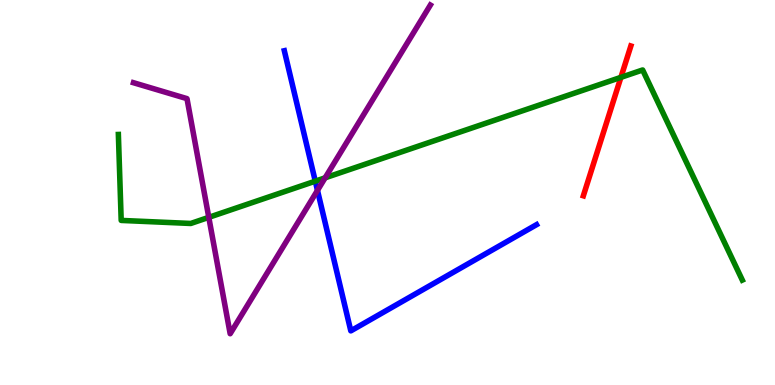[{'lines': ['blue', 'red'], 'intersections': []}, {'lines': ['green', 'red'], 'intersections': [{'x': 8.01, 'y': 7.99}]}, {'lines': ['purple', 'red'], 'intersections': []}, {'lines': ['blue', 'green'], 'intersections': [{'x': 4.07, 'y': 5.29}]}, {'lines': ['blue', 'purple'], 'intersections': [{'x': 4.1, 'y': 5.05}]}, {'lines': ['green', 'purple'], 'intersections': [{'x': 2.69, 'y': 4.35}, {'x': 4.2, 'y': 5.38}]}]